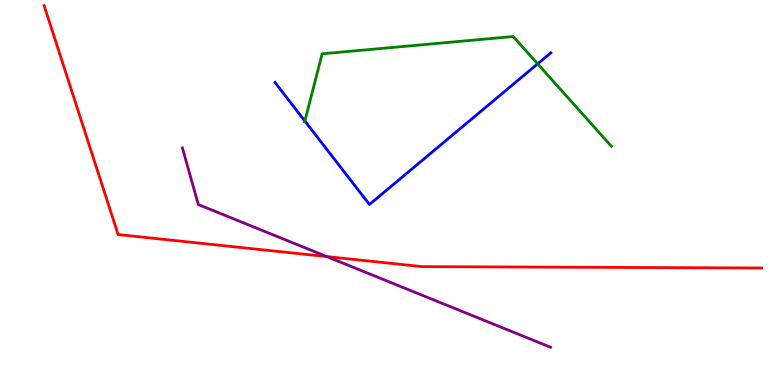[{'lines': ['blue', 'red'], 'intersections': []}, {'lines': ['green', 'red'], 'intersections': []}, {'lines': ['purple', 'red'], 'intersections': [{'x': 4.22, 'y': 3.34}]}, {'lines': ['blue', 'green'], 'intersections': [{'x': 3.93, 'y': 6.86}, {'x': 6.94, 'y': 8.34}]}, {'lines': ['blue', 'purple'], 'intersections': []}, {'lines': ['green', 'purple'], 'intersections': []}]